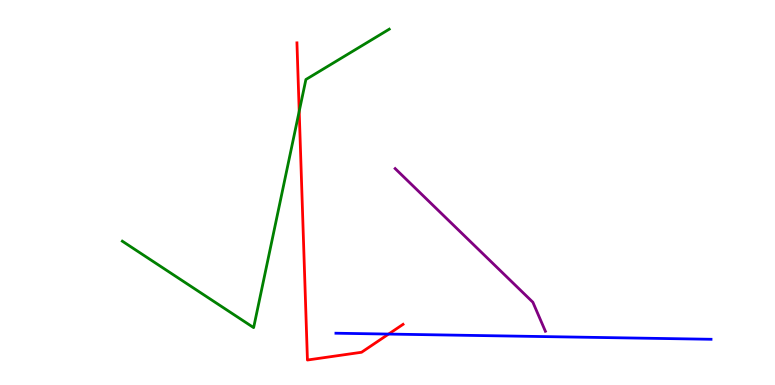[{'lines': ['blue', 'red'], 'intersections': [{'x': 5.01, 'y': 1.32}]}, {'lines': ['green', 'red'], 'intersections': [{'x': 3.86, 'y': 7.11}]}, {'lines': ['purple', 'red'], 'intersections': []}, {'lines': ['blue', 'green'], 'intersections': []}, {'lines': ['blue', 'purple'], 'intersections': []}, {'lines': ['green', 'purple'], 'intersections': []}]